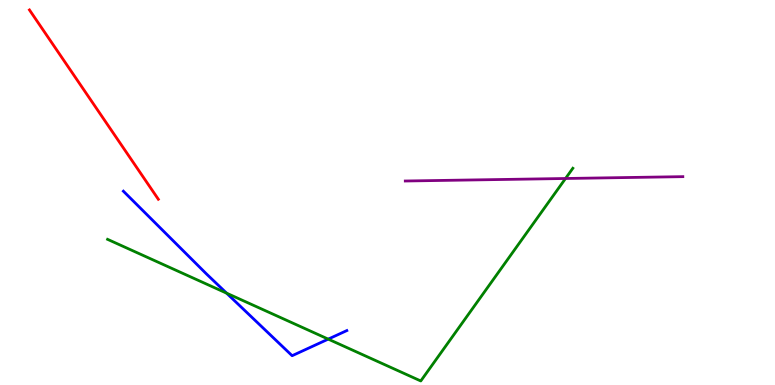[{'lines': ['blue', 'red'], 'intersections': []}, {'lines': ['green', 'red'], 'intersections': []}, {'lines': ['purple', 'red'], 'intersections': []}, {'lines': ['blue', 'green'], 'intersections': [{'x': 2.92, 'y': 2.39}, {'x': 4.24, 'y': 1.19}]}, {'lines': ['blue', 'purple'], 'intersections': []}, {'lines': ['green', 'purple'], 'intersections': [{'x': 7.3, 'y': 5.36}]}]